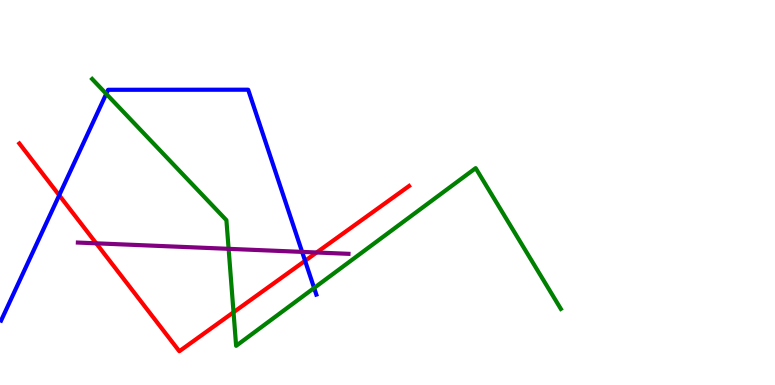[{'lines': ['blue', 'red'], 'intersections': [{'x': 0.764, 'y': 4.93}, {'x': 3.94, 'y': 3.23}]}, {'lines': ['green', 'red'], 'intersections': [{'x': 3.01, 'y': 1.89}]}, {'lines': ['purple', 'red'], 'intersections': [{'x': 1.24, 'y': 3.68}, {'x': 4.09, 'y': 3.44}]}, {'lines': ['blue', 'green'], 'intersections': [{'x': 1.37, 'y': 7.56}, {'x': 4.05, 'y': 2.52}]}, {'lines': ['blue', 'purple'], 'intersections': [{'x': 3.9, 'y': 3.46}]}, {'lines': ['green', 'purple'], 'intersections': [{'x': 2.95, 'y': 3.54}]}]